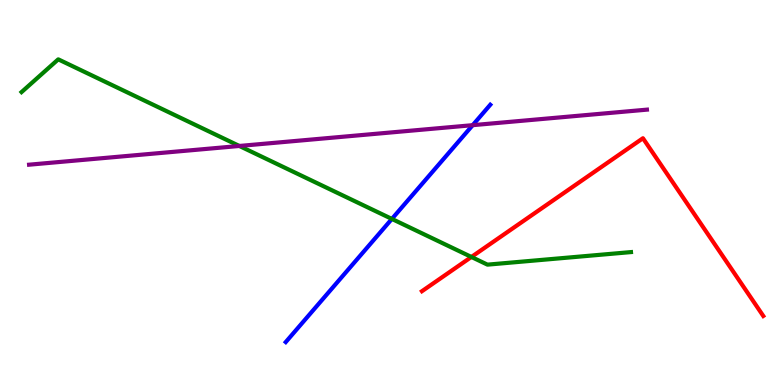[{'lines': ['blue', 'red'], 'intersections': []}, {'lines': ['green', 'red'], 'intersections': [{'x': 6.08, 'y': 3.33}]}, {'lines': ['purple', 'red'], 'intersections': []}, {'lines': ['blue', 'green'], 'intersections': [{'x': 5.06, 'y': 4.31}]}, {'lines': ['blue', 'purple'], 'intersections': [{'x': 6.1, 'y': 6.75}]}, {'lines': ['green', 'purple'], 'intersections': [{'x': 3.09, 'y': 6.21}]}]